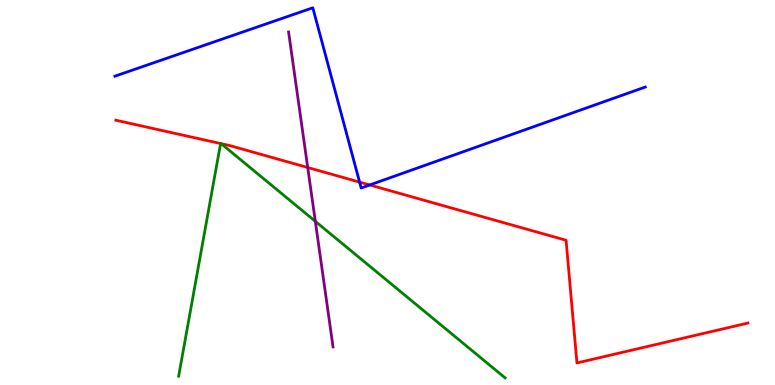[{'lines': ['blue', 'red'], 'intersections': [{'x': 4.64, 'y': 5.27}, {'x': 4.77, 'y': 5.2}]}, {'lines': ['green', 'red'], 'intersections': [{'x': 2.85, 'y': 6.27}, {'x': 2.85, 'y': 6.27}]}, {'lines': ['purple', 'red'], 'intersections': [{'x': 3.97, 'y': 5.65}]}, {'lines': ['blue', 'green'], 'intersections': []}, {'lines': ['blue', 'purple'], 'intersections': []}, {'lines': ['green', 'purple'], 'intersections': [{'x': 4.07, 'y': 4.25}]}]